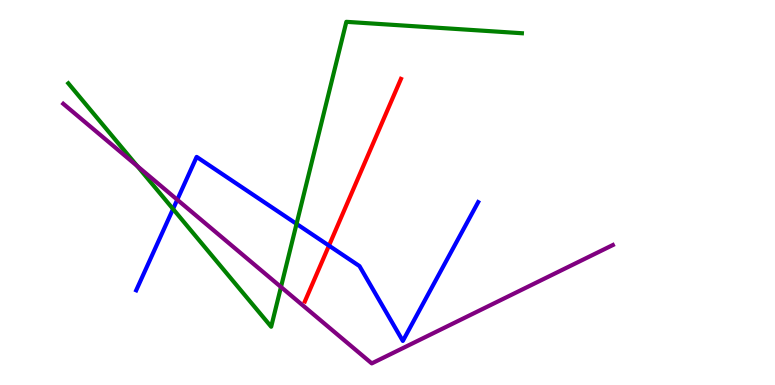[{'lines': ['blue', 'red'], 'intersections': [{'x': 4.24, 'y': 3.62}]}, {'lines': ['green', 'red'], 'intersections': []}, {'lines': ['purple', 'red'], 'intersections': []}, {'lines': ['blue', 'green'], 'intersections': [{'x': 2.23, 'y': 4.57}, {'x': 3.83, 'y': 4.18}]}, {'lines': ['blue', 'purple'], 'intersections': [{'x': 2.29, 'y': 4.81}]}, {'lines': ['green', 'purple'], 'intersections': [{'x': 1.77, 'y': 5.69}, {'x': 3.63, 'y': 2.55}]}]